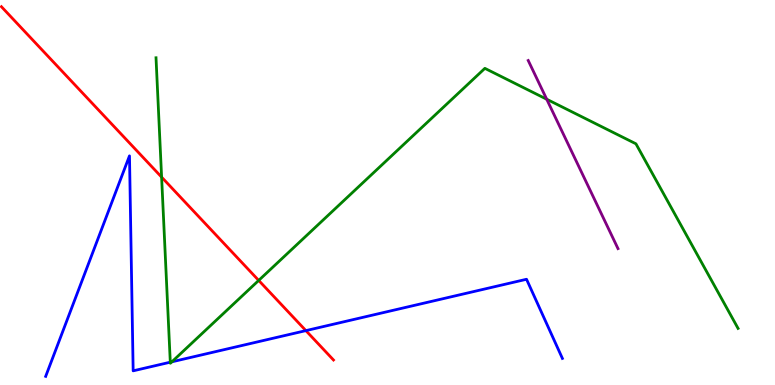[{'lines': ['blue', 'red'], 'intersections': [{'x': 3.95, 'y': 1.41}]}, {'lines': ['green', 'red'], 'intersections': [{'x': 2.09, 'y': 5.4}, {'x': 3.34, 'y': 2.72}]}, {'lines': ['purple', 'red'], 'intersections': []}, {'lines': ['blue', 'green'], 'intersections': [{'x': 2.2, 'y': 0.593}, {'x': 2.22, 'y': 0.602}]}, {'lines': ['blue', 'purple'], 'intersections': []}, {'lines': ['green', 'purple'], 'intersections': [{'x': 7.05, 'y': 7.42}]}]